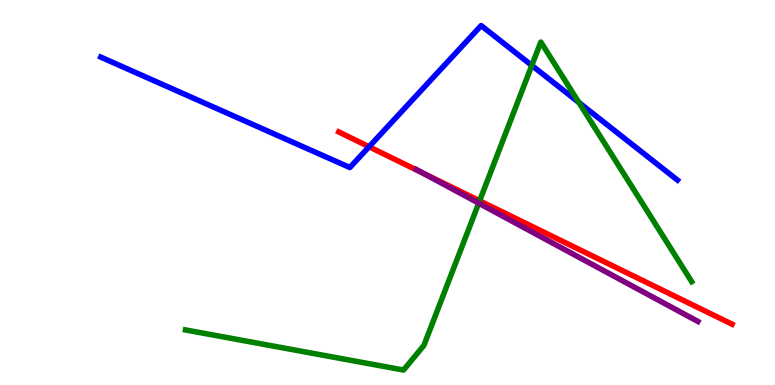[{'lines': ['blue', 'red'], 'intersections': [{'x': 4.76, 'y': 6.19}]}, {'lines': ['green', 'red'], 'intersections': [{'x': 6.19, 'y': 4.78}]}, {'lines': ['purple', 'red'], 'intersections': [{'x': 5.46, 'y': 5.5}]}, {'lines': ['blue', 'green'], 'intersections': [{'x': 6.86, 'y': 8.3}, {'x': 7.47, 'y': 7.34}]}, {'lines': ['blue', 'purple'], 'intersections': []}, {'lines': ['green', 'purple'], 'intersections': [{'x': 6.18, 'y': 4.72}]}]